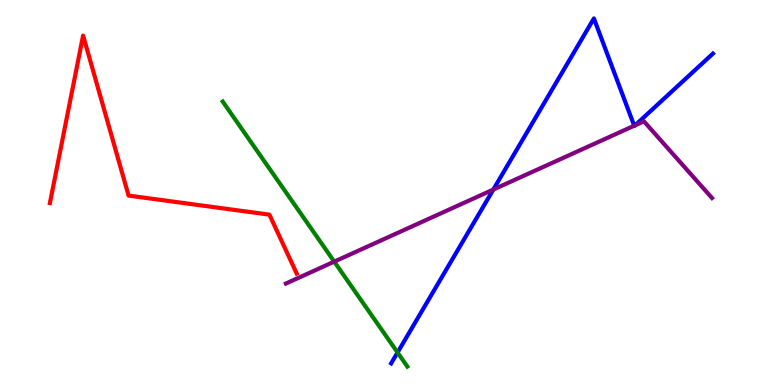[{'lines': ['blue', 'red'], 'intersections': []}, {'lines': ['green', 'red'], 'intersections': []}, {'lines': ['purple', 'red'], 'intersections': []}, {'lines': ['blue', 'green'], 'intersections': [{'x': 5.13, 'y': 0.844}]}, {'lines': ['blue', 'purple'], 'intersections': [{'x': 6.37, 'y': 5.08}, {'x': 8.18, 'y': 6.73}, {'x': 8.19, 'y': 6.75}]}, {'lines': ['green', 'purple'], 'intersections': [{'x': 4.31, 'y': 3.2}]}]